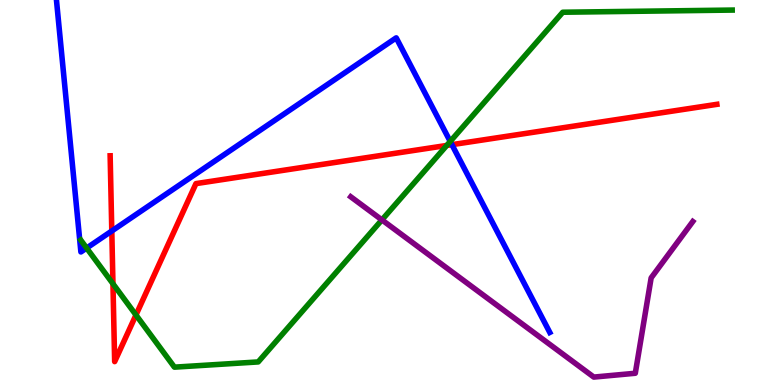[{'lines': ['blue', 'red'], 'intersections': [{'x': 1.44, 'y': 4.0}, {'x': 5.83, 'y': 6.24}]}, {'lines': ['green', 'red'], 'intersections': [{'x': 1.46, 'y': 2.63}, {'x': 1.75, 'y': 1.82}, {'x': 5.76, 'y': 6.22}]}, {'lines': ['purple', 'red'], 'intersections': []}, {'lines': ['blue', 'green'], 'intersections': [{'x': 1.12, 'y': 3.56}, {'x': 5.81, 'y': 6.33}]}, {'lines': ['blue', 'purple'], 'intersections': []}, {'lines': ['green', 'purple'], 'intersections': [{'x': 4.93, 'y': 4.29}]}]